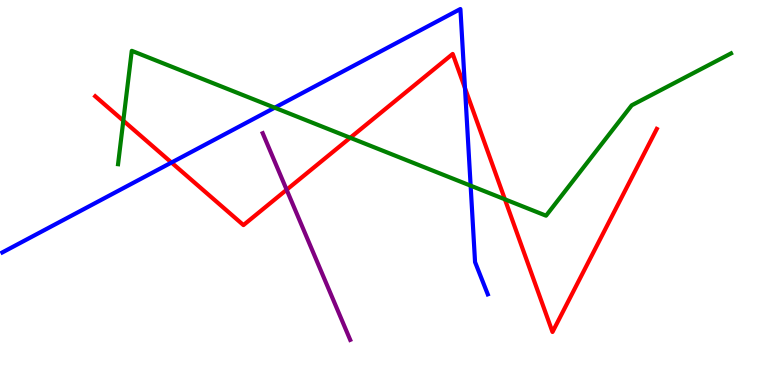[{'lines': ['blue', 'red'], 'intersections': [{'x': 2.21, 'y': 5.78}, {'x': 6.0, 'y': 7.71}]}, {'lines': ['green', 'red'], 'intersections': [{'x': 1.59, 'y': 6.87}, {'x': 4.52, 'y': 6.42}, {'x': 6.51, 'y': 4.82}]}, {'lines': ['purple', 'red'], 'intersections': [{'x': 3.7, 'y': 5.07}]}, {'lines': ['blue', 'green'], 'intersections': [{'x': 3.54, 'y': 7.2}, {'x': 6.07, 'y': 5.18}]}, {'lines': ['blue', 'purple'], 'intersections': []}, {'lines': ['green', 'purple'], 'intersections': []}]